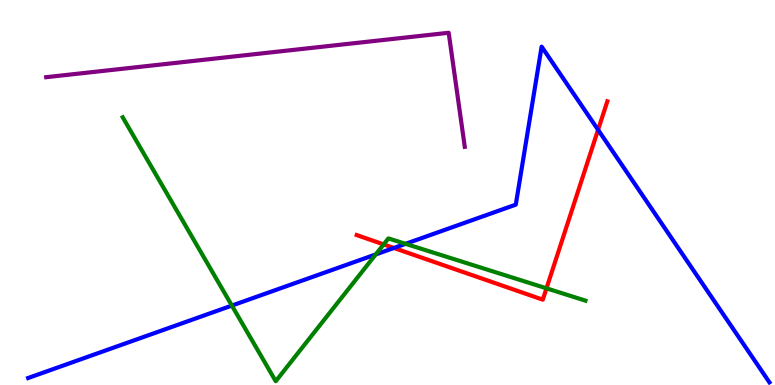[{'lines': ['blue', 'red'], 'intersections': [{'x': 5.08, 'y': 3.56}, {'x': 7.72, 'y': 6.63}]}, {'lines': ['green', 'red'], 'intersections': [{'x': 4.95, 'y': 3.65}, {'x': 7.05, 'y': 2.51}]}, {'lines': ['purple', 'red'], 'intersections': []}, {'lines': ['blue', 'green'], 'intersections': [{'x': 2.99, 'y': 2.06}, {'x': 4.85, 'y': 3.39}, {'x': 5.23, 'y': 3.67}]}, {'lines': ['blue', 'purple'], 'intersections': []}, {'lines': ['green', 'purple'], 'intersections': []}]